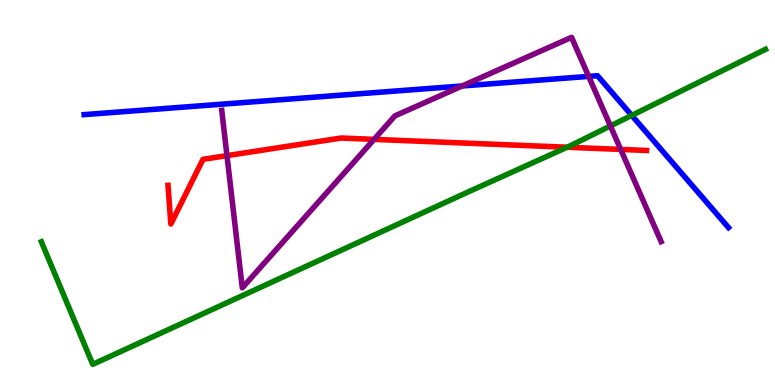[{'lines': ['blue', 'red'], 'intersections': []}, {'lines': ['green', 'red'], 'intersections': [{'x': 7.32, 'y': 6.18}]}, {'lines': ['purple', 'red'], 'intersections': [{'x': 2.93, 'y': 5.96}, {'x': 4.83, 'y': 6.38}, {'x': 8.01, 'y': 6.12}]}, {'lines': ['blue', 'green'], 'intersections': [{'x': 8.15, 'y': 7.0}]}, {'lines': ['blue', 'purple'], 'intersections': [{'x': 5.96, 'y': 7.77}, {'x': 7.6, 'y': 8.02}]}, {'lines': ['green', 'purple'], 'intersections': [{'x': 7.88, 'y': 6.73}]}]